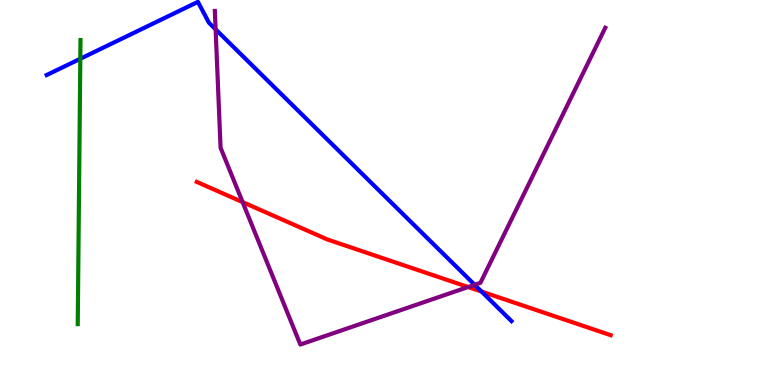[{'lines': ['blue', 'red'], 'intersections': [{'x': 6.21, 'y': 2.43}]}, {'lines': ['green', 'red'], 'intersections': []}, {'lines': ['purple', 'red'], 'intersections': [{'x': 3.13, 'y': 4.75}, {'x': 6.04, 'y': 2.54}]}, {'lines': ['blue', 'green'], 'intersections': [{'x': 1.04, 'y': 8.47}]}, {'lines': ['blue', 'purple'], 'intersections': [{'x': 2.78, 'y': 9.24}, {'x': 6.12, 'y': 2.6}]}, {'lines': ['green', 'purple'], 'intersections': []}]